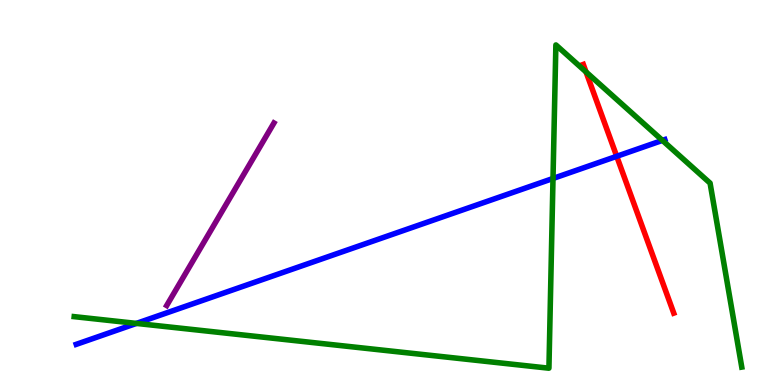[{'lines': ['blue', 'red'], 'intersections': [{'x': 7.96, 'y': 5.94}]}, {'lines': ['green', 'red'], 'intersections': [{'x': 7.56, 'y': 8.13}]}, {'lines': ['purple', 'red'], 'intersections': []}, {'lines': ['blue', 'green'], 'intersections': [{'x': 1.76, 'y': 1.6}, {'x': 7.14, 'y': 5.36}, {'x': 8.55, 'y': 6.35}]}, {'lines': ['blue', 'purple'], 'intersections': []}, {'lines': ['green', 'purple'], 'intersections': []}]